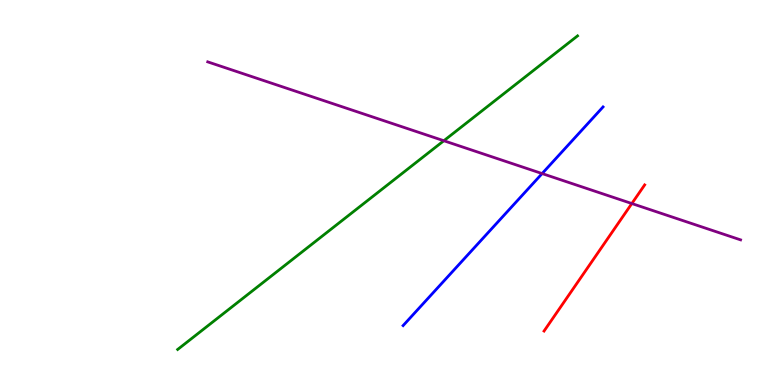[{'lines': ['blue', 'red'], 'intersections': []}, {'lines': ['green', 'red'], 'intersections': []}, {'lines': ['purple', 'red'], 'intersections': [{'x': 8.15, 'y': 4.71}]}, {'lines': ['blue', 'green'], 'intersections': []}, {'lines': ['blue', 'purple'], 'intersections': [{'x': 7.0, 'y': 5.49}]}, {'lines': ['green', 'purple'], 'intersections': [{'x': 5.73, 'y': 6.34}]}]